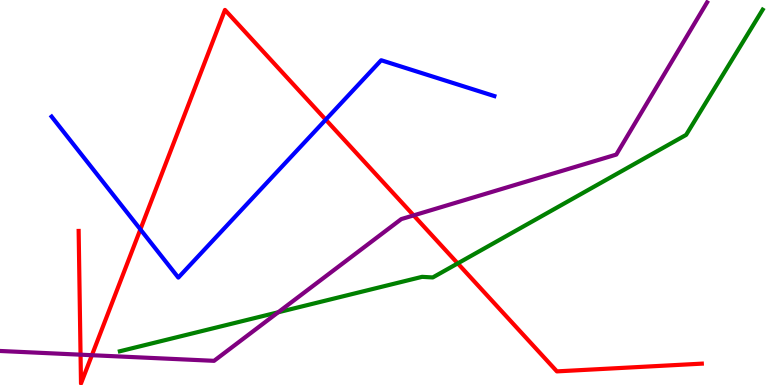[{'lines': ['blue', 'red'], 'intersections': [{'x': 1.81, 'y': 4.04}, {'x': 4.2, 'y': 6.89}]}, {'lines': ['green', 'red'], 'intersections': [{'x': 5.91, 'y': 3.16}]}, {'lines': ['purple', 'red'], 'intersections': [{'x': 1.04, 'y': 0.787}, {'x': 1.19, 'y': 0.774}, {'x': 5.34, 'y': 4.41}]}, {'lines': ['blue', 'green'], 'intersections': []}, {'lines': ['blue', 'purple'], 'intersections': []}, {'lines': ['green', 'purple'], 'intersections': [{'x': 3.59, 'y': 1.89}]}]